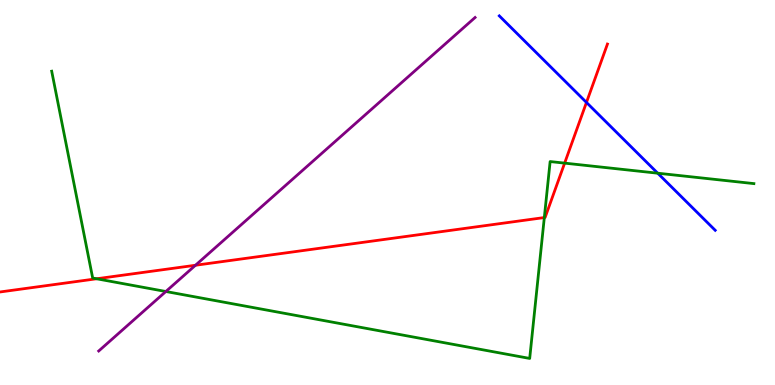[{'lines': ['blue', 'red'], 'intersections': [{'x': 7.57, 'y': 7.34}]}, {'lines': ['green', 'red'], 'intersections': [{'x': 1.25, 'y': 2.76}, {'x': 7.02, 'y': 4.35}, {'x': 7.29, 'y': 5.76}]}, {'lines': ['purple', 'red'], 'intersections': [{'x': 2.52, 'y': 3.11}]}, {'lines': ['blue', 'green'], 'intersections': [{'x': 8.49, 'y': 5.5}]}, {'lines': ['blue', 'purple'], 'intersections': []}, {'lines': ['green', 'purple'], 'intersections': [{'x': 2.14, 'y': 2.43}]}]